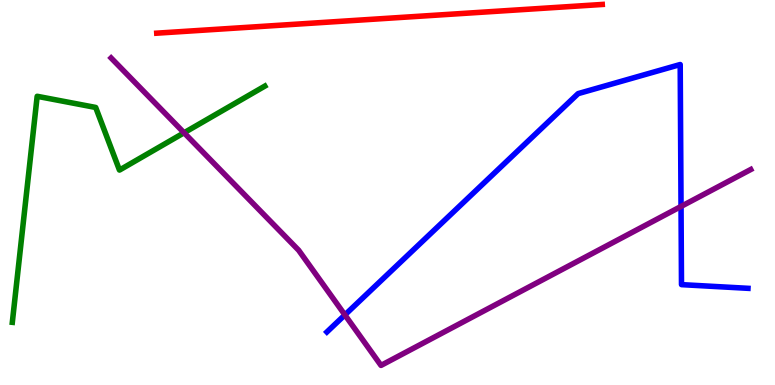[{'lines': ['blue', 'red'], 'intersections': []}, {'lines': ['green', 'red'], 'intersections': []}, {'lines': ['purple', 'red'], 'intersections': []}, {'lines': ['blue', 'green'], 'intersections': []}, {'lines': ['blue', 'purple'], 'intersections': [{'x': 4.45, 'y': 1.82}, {'x': 8.79, 'y': 4.64}]}, {'lines': ['green', 'purple'], 'intersections': [{'x': 2.38, 'y': 6.55}]}]